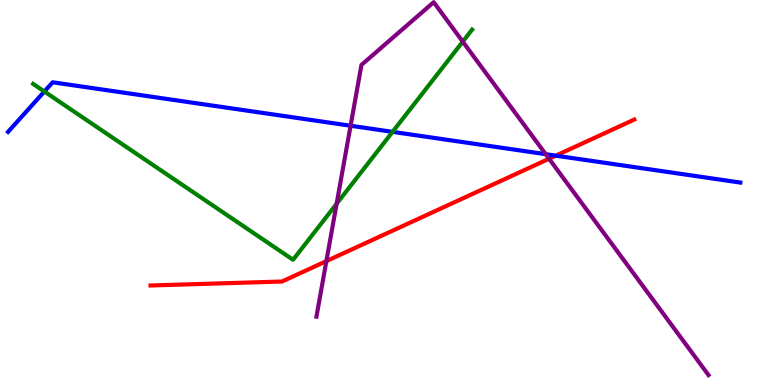[{'lines': ['blue', 'red'], 'intersections': [{'x': 7.17, 'y': 5.96}]}, {'lines': ['green', 'red'], 'intersections': []}, {'lines': ['purple', 'red'], 'intersections': [{'x': 4.21, 'y': 3.22}, {'x': 7.08, 'y': 5.88}]}, {'lines': ['blue', 'green'], 'intersections': [{'x': 0.572, 'y': 7.62}, {'x': 5.07, 'y': 6.58}]}, {'lines': ['blue', 'purple'], 'intersections': [{'x': 4.52, 'y': 6.73}, {'x': 7.04, 'y': 6.0}]}, {'lines': ['green', 'purple'], 'intersections': [{'x': 4.34, 'y': 4.71}, {'x': 5.97, 'y': 8.92}]}]